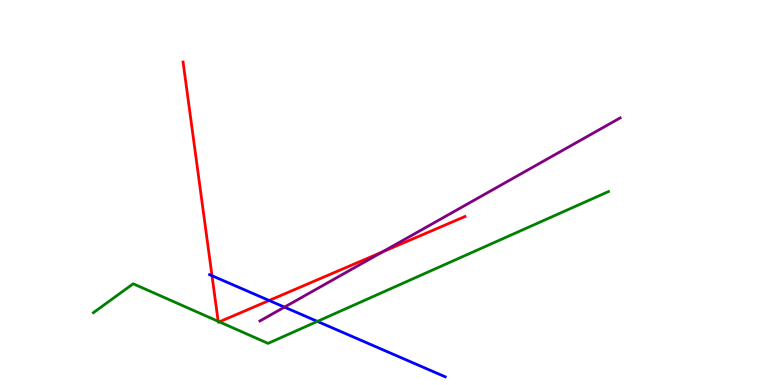[{'lines': ['blue', 'red'], 'intersections': [{'x': 2.74, 'y': 2.84}, {'x': 3.47, 'y': 2.2}]}, {'lines': ['green', 'red'], 'intersections': [{'x': 2.82, 'y': 1.65}, {'x': 2.83, 'y': 1.64}]}, {'lines': ['purple', 'red'], 'intersections': [{'x': 4.93, 'y': 3.46}]}, {'lines': ['blue', 'green'], 'intersections': [{'x': 4.1, 'y': 1.65}]}, {'lines': ['blue', 'purple'], 'intersections': [{'x': 3.67, 'y': 2.02}]}, {'lines': ['green', 'purple'], 'intersections': []}]